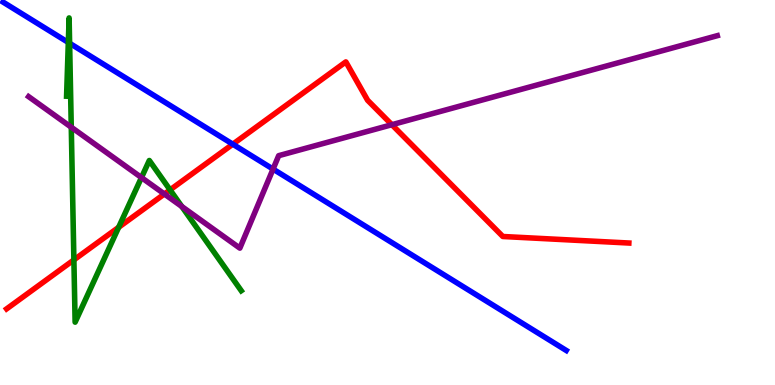[{'lines': ['blue', 'red'], 'intersections': [{'x': 3.0, 'y': 6.25}]}, {'lines': ['green', 'red'], 'intersections': [{'x': 0.953, 'y': 3.25}, {'x': 1.53, 'y': 4.1}, {'x': 2.19, 'y': 5.07}]}, {'lines': ['purple', 'red'], 'intersections': [{'x': 2.12, 'y': 4.96}, {'x': 5.06, 'y': 6.76}]}, {'lines': ['blue', 'green'], 'intersections': [{'x': 0.881, 'y': 8.9}, {'x': 0.898, 'y': 8.88}]}, {'lines': ['blue', 'purple'], 'intersections': [{'x': 3.52, 'y': 5.61}]}, {'lines': ['green', 'purple'], 'intersections': [{'x': 0.92, 'y': 6.7}, {'x': 1.83, 'y': 5.39}, {'x': 2.35, 'y': 4.64}]}]